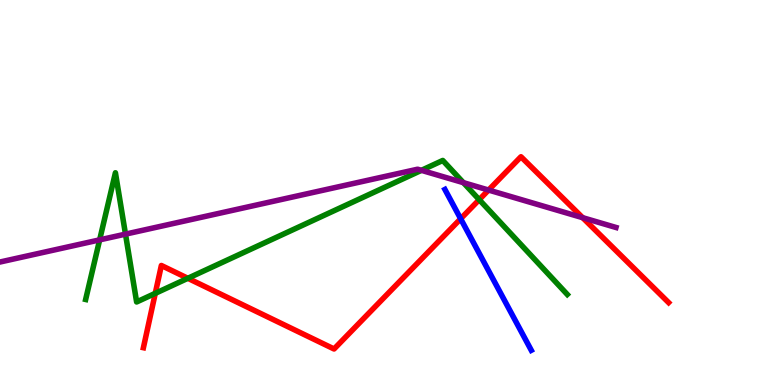[{'lines': ['blue', 'red'], 'intersections': [{'x': 5.94, 'y': 4.32}]}, {'lines': ['green', 'red'], 'intersections': [{'x': 2.0, 'y': 2.38}, {'x': 2.42, 'y': 2.77}, {'x': 6.18, 'y': 4.81}]}, {'lines': ['purple', 'red'], 'intersections': [{'x': 6.3, 'y': 5.06}, {'x': 7.52, 'y': 4.35}]}, {'lines': ['blue', 'green'], 'intersections': []}, {'lines': ['blue', 'purple'], 'intersections': []}, {'lines': ['green', 'purple'], 'intersections': [{'x': 1.29, 'y': 3.77}, {'x': 1.62, 'y': 3.92}, {'x': 5.44, 'y': 5.58}, {'x': 5.98, 'y': 5.26}]}]